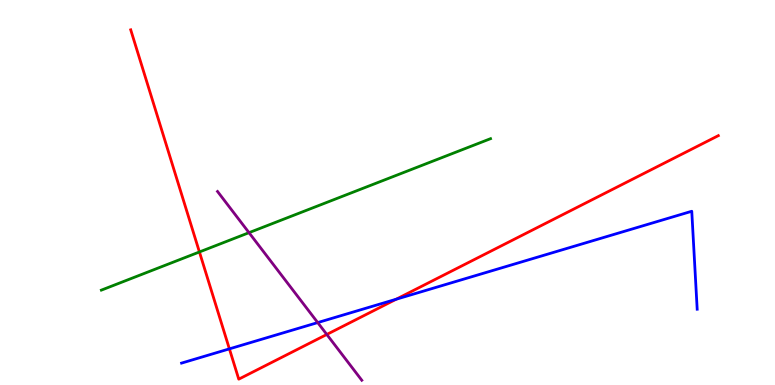[{'lines': ['blue', 'red'], 'intersections': [{'x': 2.96, 'y': 0.939}, {'x': 5.11, 'y': 2.23}]}, {'lines': ['green', 'red'], 'intersections': [{'x': 2.57, 'y': 3.46}]}, {'lines': ['purple', 'red'], 'intersections': [{'x': 4.22, 'y': 1.31}]}, {'lines': ['blue', 'green'], 'intersections': []}, {'lines': ['blue', 'purple'], 'intersections': [{'x': 4.1, 'y': 1.62}]}, {'lines': ['green', 'purple'], 'intersections': [{'x': 3.21, 'y': 3.96}]}]